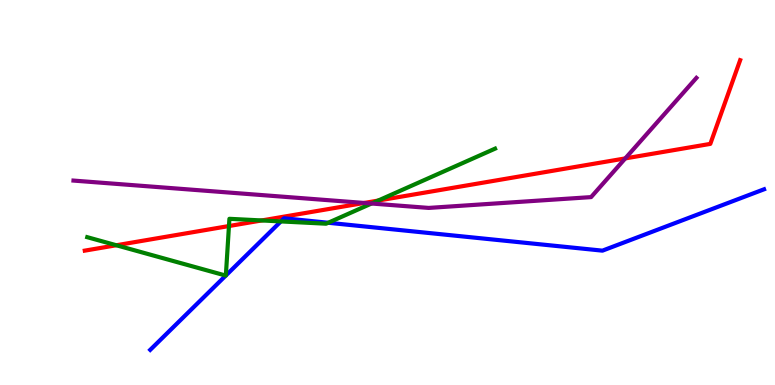[{'lines': ['blue', 'red'], 'intersections': []}, {'lines': ['green', 'red'], 'intersections': [{'x': 1.5, 'y': 3.63}, {'x': 2.95, 'y': 4.13}, {'x': 3.38, 'y': 4.27}, {'x': 4.88, 'y': 4.79}]}, {'lines': ['purple', 'red'], 'intersections': [{'x': 4.7, 'y': 4.73}, {'x': 8.07, 'y': 5.89}]}, {'lines': ['blue', 'green'], 'intersections': [{'x': 2.91, 'y': 2.84}, {'x': 2.91, 'y': 2.84}, {'x': 3.62, 'y': 4.25}, {'x': 4.23, 'y': 4.21}]}, {'lines': ['blue', 'purple'], 'intersections': []}, {'lines': ['green', 'purple'], 'intersections': [{'x': 4.79, 'y': 4.71}]}]